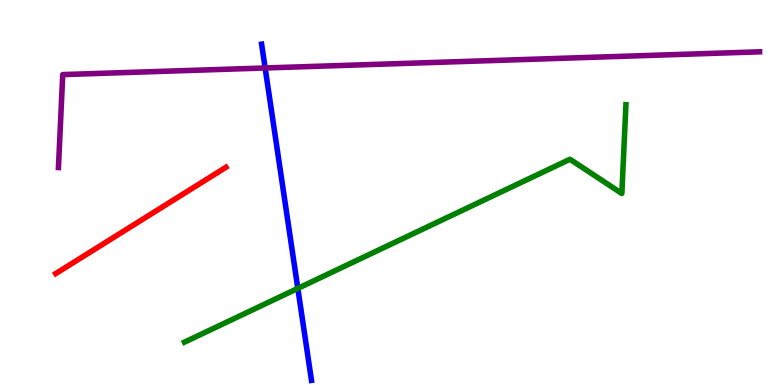[{'lines': ['blue', 'red'], 'intersections': []}, {'lines': ['green', 'red'], 'intersections': []}, {'lines': ['purple', 'red'], 'intersections': []}, {'lines': ['blue', 'green'], 'intersections': [{'x': 3.84, 'y': 2.51}]}, {'lines': ['blue', 'purple'], 'intersections': [{'x': 3.42, 'y': 8.23}]}, {'lines': ['green', 'purple'], 'intersections': []}]